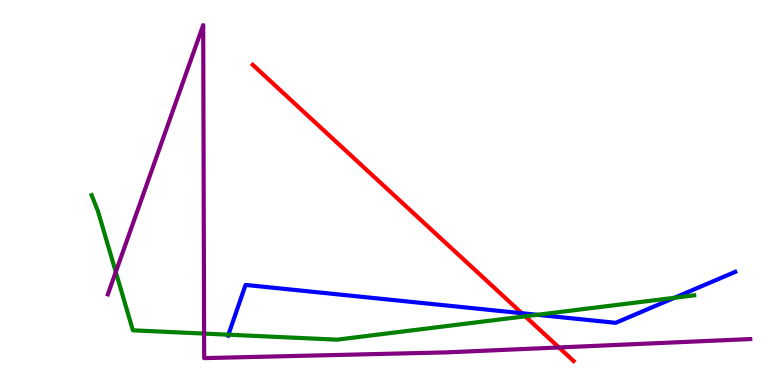[{'lines': ['blue', 'red'], 'intersections': [{'x': 6.73, 'y': 1.86}]}, {'lines': ['green', 'red'], 'intersections': [{'x': 6.78, 'y': 1.78}]}, {'lines': ['purple', 'red'], 'intersections': [{'x': 7.21, 'y': 0.975}]}, {'lines': ['blue', 'green'], 'intersections': [{'x': 2.95, 'y': 1.31}, {'x': 6.93, 'y': 1.82}, {'x': 8.7, 'y': 2.27}]}, {'lines': ['blue', 'purple'], 'intersections': []}, {'lines': ['green', 'purple'], 'intersections': [{'x': 1.49, 'y': 2.94}, {'x': 2.63, 'y': 1.34}]}]